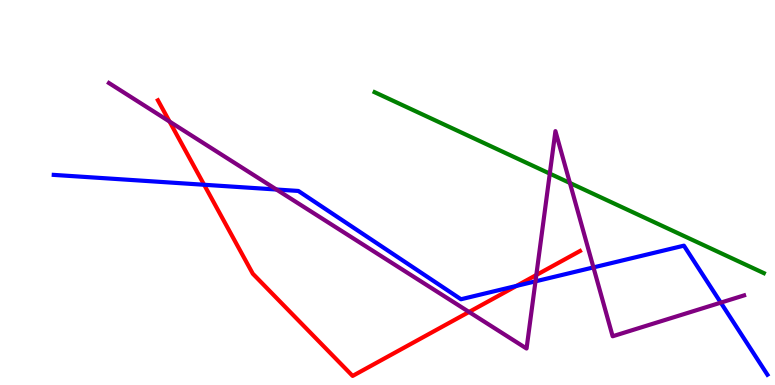[{'lines': ['blue', 'red'], 'intersections': [{'x': 2.63, 'y': 5.2}, {'x': 6.66, 'y': 2.57}]}, {'lines': ['green', 'red'], 'intersections': []}, {'lines': ['purple', 'red'], 'intersections': [{'x': 2.19, 'y': 6.84}, {'x': 6.05, 'y': 1.9}, {'x': 6.92, 'y': 2.86}]}, {'lines': ['blue', 'green'], 'intersections': []}, {'lines': ['blue', 'purple'], 'intersections': [{'x': 3.57, 'y': 5.08}, {'x': 6.91, 'y': 2.69}, {'x': 7.66, 'y': 3.05}, {'x': 9.3, 'y': 2.14}]}, {'lines': ['green', 'purple'], 'intersections': [{'x': 7.09, 'y': 5.49}, {'x': 7.35, 'y': 5.25}]}]